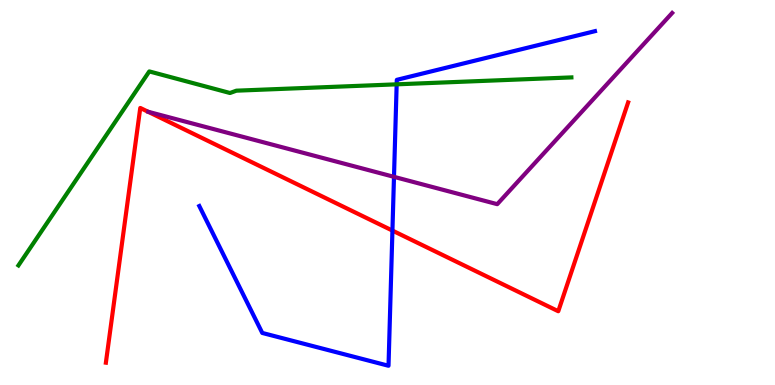[{'lines': ['blue', 'red'], 'intersections': [{'x': 5.06, 'y': 4.01}]}, {'lines': ['green', 'red'], 'intersections': []}, {'lines': ['purple', 'red'], 'intersections': []}, {'lines': ['blue', 'green'], 'intersections': [{'x': 5.12, 'y': 7.81}]}, {'lines': ['blue', 'purple'], 'intersections': [{'x': 5.08, 'y': 5.41}]}, {'lines': ['green', 'purple'], 'intersections': []}]